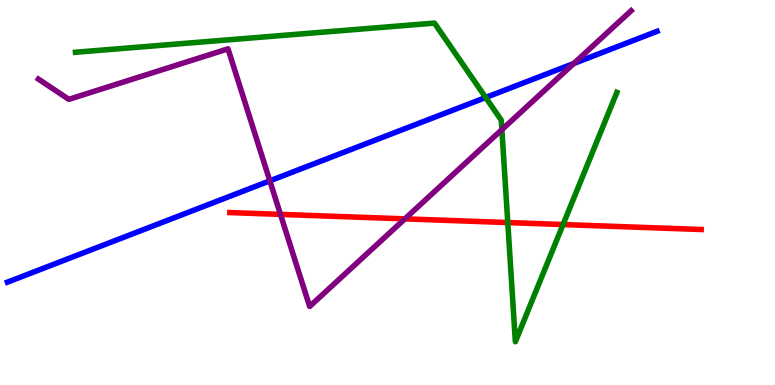[{'lines': ['blue', 'red'], 'intersections': []}, {'lines': ['green', 'red'], 'intersections': [{'x': 6.55, 'y': 4.22}, {'x': 7.27, 'y': 4.17}]}, {'lines': ['purple', 'red'], 'intersections': [{'x': 3.62, 'y': 4.43}, {'x': 5.22, 'y': 4.32}]}, {'lines': ['blue', 'green'], 'intersections': [{'x': 6.27, 'y': 7.47}]}, {'lines': ['blue', 'purple'], 'intersections': [{'x': 3.48, 'y': 5.3}, {'x': 7.4, 'y': 8.35}]}, {'lines': ['green', 'purple'], 'intersections': [{'x': 6.48, 'y': 6.63}]}]